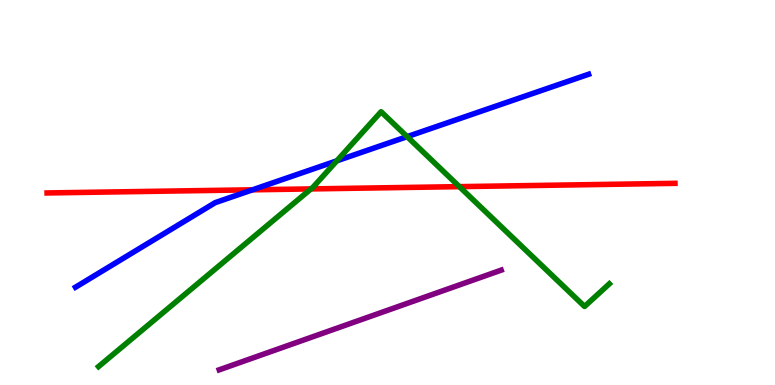[{'lines': ['blue', 'red'], 'intersections': [{'x': 3.26, 'y': 5.07}]}, {'lines': ['green', 'red'], 'intersections': [{'x': 4.01, 'y': 5.09}, {'x': 5.93, 'y': 5.15}]}, {'lines': ['purple', 'red'], 'intersections': []}, {'lines': ['blue', 'green'], 'intersections': [{'x': 4.35, 'y': 5.82}, {'x': 5.25, 'y': 6.45}]}, {'lines': ['blue', 'purple'], 'intersections': []}, {'lines': ['green', 'purple'], 'intersections': []}]